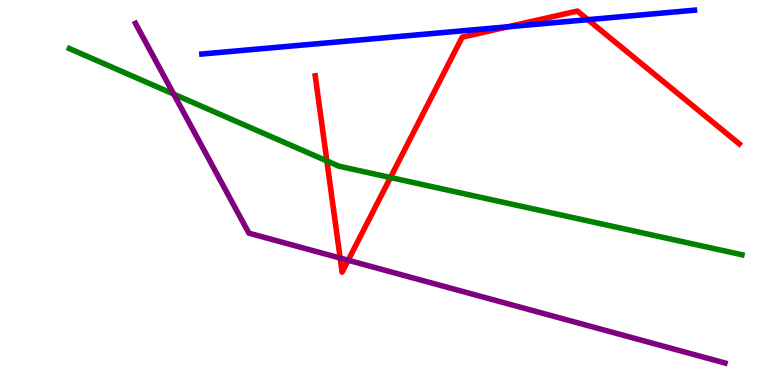[{'lines': ['blue', 'red'], 'intersections': [{'x': 6.56, 'y': 9.3}, {'x': 7.59, 'y': 9.49}]}, {'lines': ['green', 'red'], 'intersections': [{'x': 4.22, 'y': 5.82}, {'x': 5.04, 'y': 5.39}]}, {'lines': ['purple', 'red'], 'intersections': [{'x': 4.39, 'y': 3.3}, {'x': 4.49, 'y': 3.24}]}, {'lines': ['blue', 'green'], 'intersections': []}, {'lines': ['blue', 'purple'], 'intersections': []}, {'lines': ['green', 'purple'], 'intersections': [{'x': 2.24, 'y': 7.56}]}]